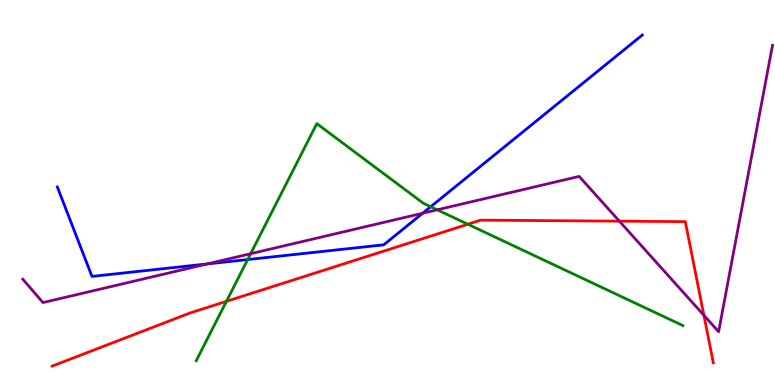[{'lines': ['blue', 'red'], 'intersections': []}, {'lines': ['green', 'red'], 'intersections': [{'x': 2.92, 'y': 2.17}, {'x': 6.04, 'y': 4.18}]}, {'lines': ['purple', 'red'], 'intersections': [{'x': 7.99, 'y': 4.26}, {'x': 9.08, 'y': 1.81}]}, {'lines': ['blue', 'green'], 'intersections': [{'x': 3.2, 'y': 3.26}, {'x': 5.56, 'y': 4.63}]}, {'lines': ['blue', 'purple'], 'intersections': [{'x': 2.67, 'y': 3.14}, {'x': 5.45, 'y': 4.46}]}, {'lines': ['green', 'purple'], 'intersections': [{'x': 3.23, 'y': 3.41}, {'x': 5.64, 'y': 4.55}]}]